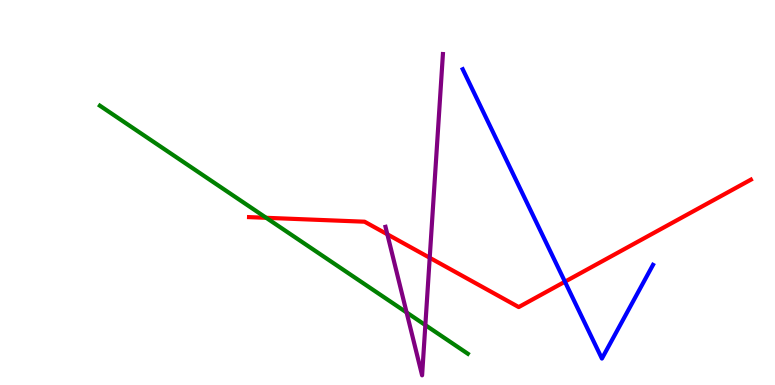[{'lines': ['blue', 'red'], 'intersections': [{'x': 7.29, 'y': 2.68}]}, {'lines': ['green', 'red'], 'intersections': [{'x': 3.43, 'y': 4.34}]}, {'lines': ['purple', 'red'], 'intersections': [{'x': 5.0, 'y': 3.91}, {'x': 5.54, 'y': 3.3}]}, {'lines': ['blue', 'green'], 'intersections': []}, {'lines': ['blue', 'purple'], 'intersections': []}, {'lines': ['green', 'purple'], 'intersections': [{'x': 5.25, 'y': 1.88}, {'x': 5.49, 'y': 1.56}]}]